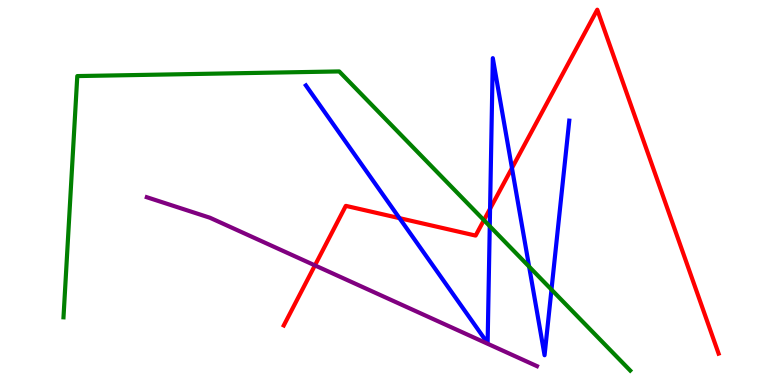[{'lines': ['blue', 'red'], 'intersections': [{'x': 5.15, 'y': 4.33}, {'x': 6.32, 'y': 4.58}, {'x': 6.61, 'y': 5.63}]}, {'lines': ['green', 'red'], 'intersections': [{'x': 6.24, 'y': 4.28}]}, {'lines': ['purple', 'red'], 'intersections': [{'x': 4.06, 'y': 3.11}]}, {'lines': ['blue', 'green'], 'intersections': [{'x': 6.32, 'y': 4.13}, {'x': 6.83, 'y': 3.07}, {'x': 7.12, 'y': 2.48}]}, {'lines': ['blue', 'purple'], 'intersections': []}, {'lines': ['green', 'purple'], 'intersections': []}]